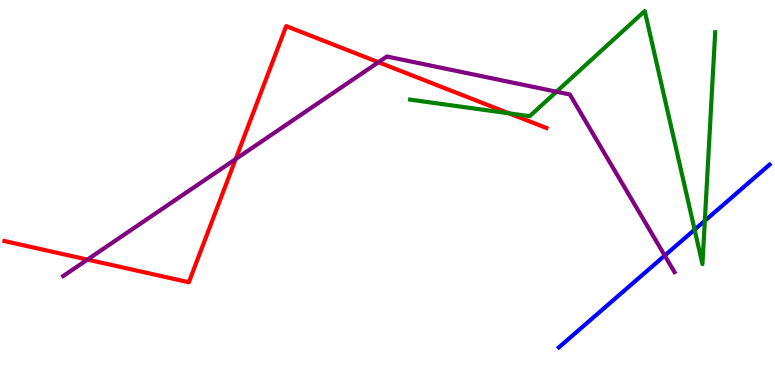[{'lines': ['blue', 'red'], 'intersections': []}, {'lines': ['green', 'red'], 'intersections': [{'x': 6.57, 'y': 7.06}]}, {'lines': ['purple', 'red'], 'intersections': [{'x': 1.13, 'y': 3.26}, {'x': 3.04, 'y': 5.87}, {'x': 4.88, 'y': 8.38}]}, {'lines': ['blue', 'green'], 'intersections': [{'x': 8.96, 'y': 4.03}, {'x': 9.09, 'y': 4.27}]}, {'lines': ['blue', 'purple'], 'intersections': [{'x': 8.58, 'y': 3.36}]}, {'lines': ['green', 'purple'], 'intersections': [{'x': 7.18, 'y': 7.62}]}]